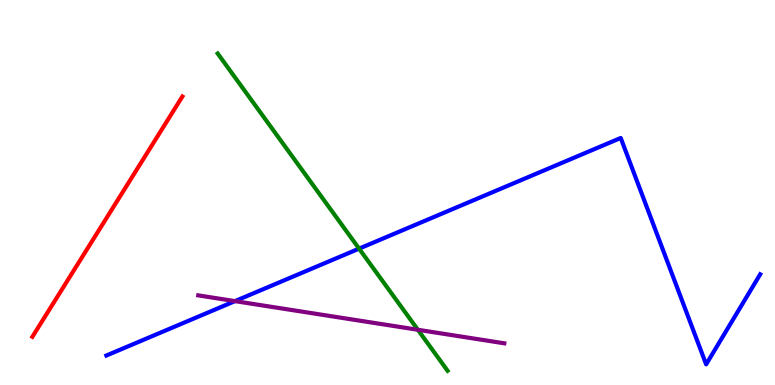[{'lines': ['blue', 'red'], 'intersections': []}, {'lines': ['green', 'red'], 'intersections': []}, {'lines': ['purple', 'red'], 'intersections': []}, {'lines': ['blue', 'green'], 'intersections': [{'x': 4.63, 'y': 3.54}]}, {'lines': ['blue', 'purple'], 'intersections': [{'x': 3.03, 'y': 2.18}]}, {'lines': ['green', 'purple'], 'intersections': [{'x': 5.39, 'y': 1.43}]}]